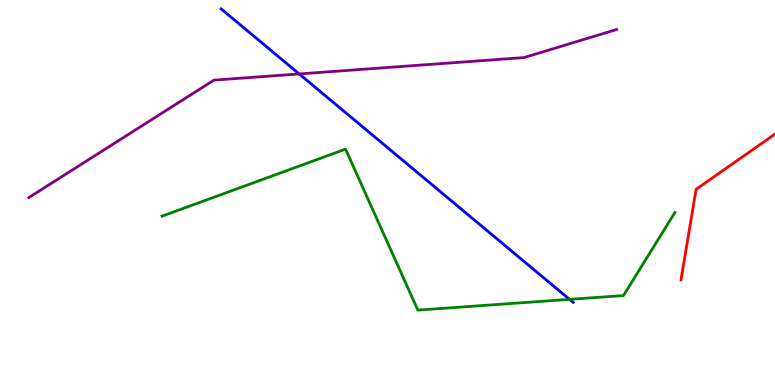[{'lines': ['blue', 'red'], 'intersections': []}, {'lines': ['green', 'red'], 'intersections': []}, {'lines': ['purple', 'red'], 'intersections': []}, {'lines': ['blue', 'green'], 'intersections': [{'x': 7.35, 'y': 2.22}]}, {'lines': ['blue', 'purple'], 'intersections': [{'x': 3.86, 'y': 8.08}]}, {'lines': ['green', 'purple'], 'intersections': []}]